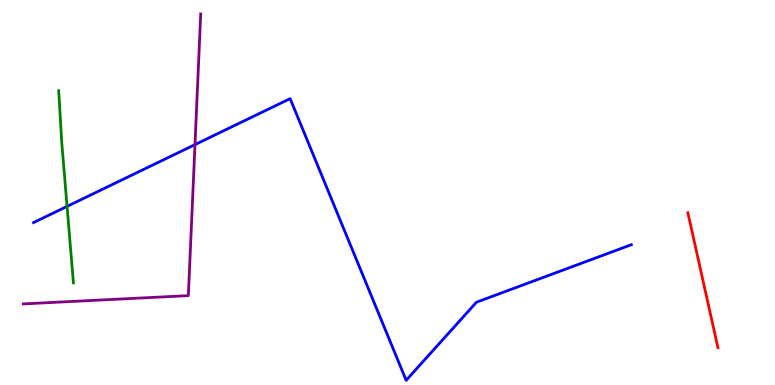[{'lines': ['blue', 'red'], 'intersections': []}, {'lines': ['green', 'red'], 'intersections': []}, {'lines': ['purple', 'red'], 'intersections': []}, {'lines': ['blue', 'green'], 'intersections': [{'x': 0.865, 'y': 4.64}]}, {'lines': ['blue', 'purple'], 'intersections': [{'x': 2.52, 'y': 6.24}]}, {'lines': ['green', 'purple'], 'intersections': []}]